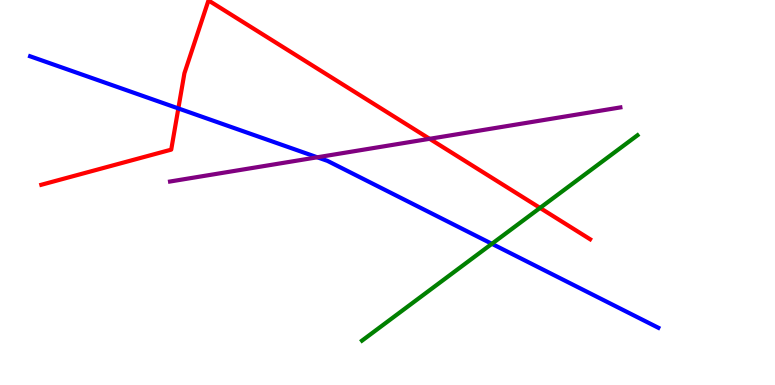[{'lines': ['blue', 'red'], 'intersections': [{'x': 2.3, 'y': 7.18}]}, {'lines': ['green', 'red'], 'intersections': [{'x': 6.97, 'y': 4.6}]}, {'lines': ['purple', 'red'], 'intersections': [{'x': 5.54, 'y': 6.39}]}, {'lines': ['blue', 'green'], 'intersections': [{'x': 6.35, 'y': 3.67}]}, {'lines': ['blue', 'purple'], 'intersections': [{'x': 4.09, 'y': 5.91}]}, {'lines': ['green', 'purple'], 'intersections': []}]